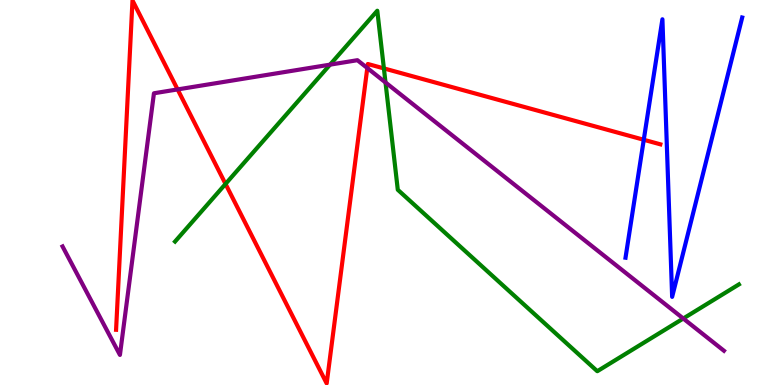[{'lines': ['blue', 'red'], 'intersections': [{'x': 8.31, 'y': 6.37}]}, {'lines': ['green', 'red'], 'intersections': [{'x': 2.91, 'y': 5.22}, {'x': 4.95, 'y': 8.22}]}, {'lines': ['purple', 'red'], 'intersections': [{'x': 2.29, 'y': 7.68}, {'x': 4.74, 'y': 8.23}]}, {'lines': ['blue', 'green'], 'intersections': []}, {'lines': ['blue', 'purple'], 'intersections': []}, {'lines': ['green', 'purple'], 'intersections': [{'x': 4.26, 'y': 8.32}, {'x': 4.97, 'y': 7.86}, {'x': 8.82, 'y': 1.73}]}]